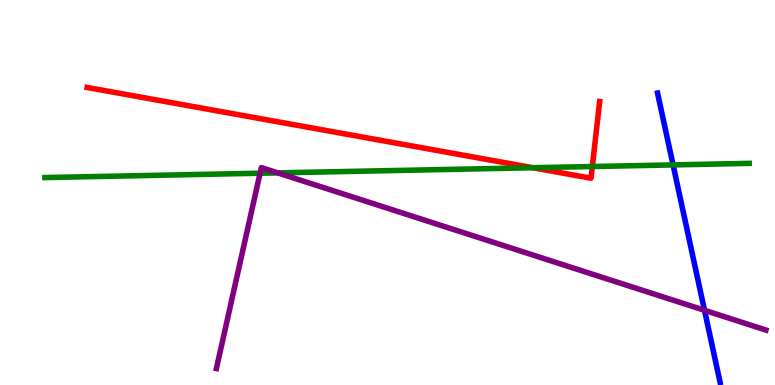[{'lines': ['blue', 'red'], 'intersections': []}, {'lines': ['green', 'red'], 'intersections': [{'x': 6.88, 'y': 5.64}, {'x': 7.64, 'y': 5.67}]}, {'lines': ['purple', 'red'], 'intersections': []}, {'lines': ['blue', 'green'], 'intersections': [{'x': 8.68, 'y': 5.72}]}, {'lines': ['blue', 'purple'], 'intersections': [{'x': 9.09, 'y': 1.94}]}, {'lines': ['green', 'purple'], 'intersections': [{'x': 3.36, 'y': 5.5}, {'x': 3.58, 'y': 5.51}]}]